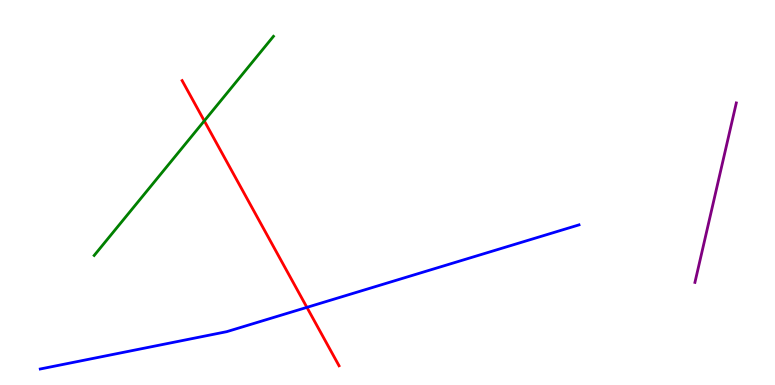[{'lines': ['blue', 'red'], 'intersections': [{'x': 3.96, 'y': 2.02}]}, {'lines': ['green', 'red'], 'intersections': [{'x': 2.64, 'y': 6.86}]}, {'lines': ['purple', 'red'], 'intersections': []}, {'lines': ['blue', 'green'], 'intersections': []}, {'lines': ['blue', 'purple'], 'intersections': []}, {'lines': ['green', 'purple'], 'intersections': []}]